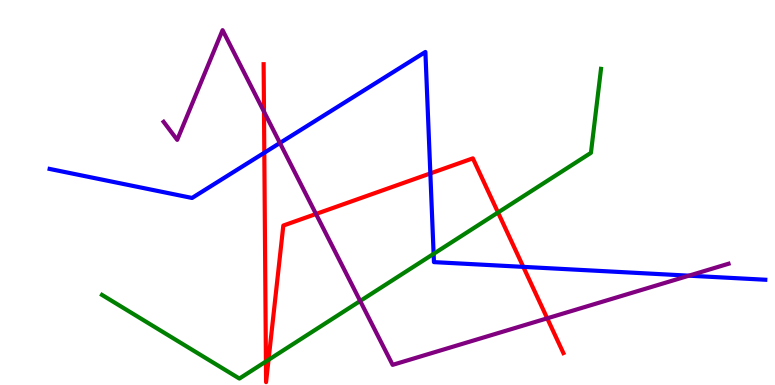[{'lines': ['blue', 'red'], 'intersections': [{'x': 3.41, 'y': 6.03}, {'x': 5.55, 'y': 5.5}, {'x': 6.75, 'y': 3.07}]}, {'lines': ['green', 'red'], 'intersections': [{'x': 3.43, 'y': 0.61}, {'x': 3.46, 'y': 0.654}, {'x': 6.43, 'y': 4.48}]}, {'lines': ['purple', 'red'], 'intersections': [{'x': 3.41, 'y': 7.1}, {'x': 4.08, 'y': 4.44}, {'x': 7.06, 'y': 1.73}]}, {'lines': ['blue', 'green'], 'intersections': [{'x': 5.6, 'y': 3.41}]}, {'lines': ['blue', 'purple'], 'intersections': [{'x': 3.61, 'y': 6.29}, {'x': 8.89, 'y': 2.84}]}, {'lines': ['green', 'purple'], 'intersections': [{'x': 4.65, 'y': 2.18}]}]